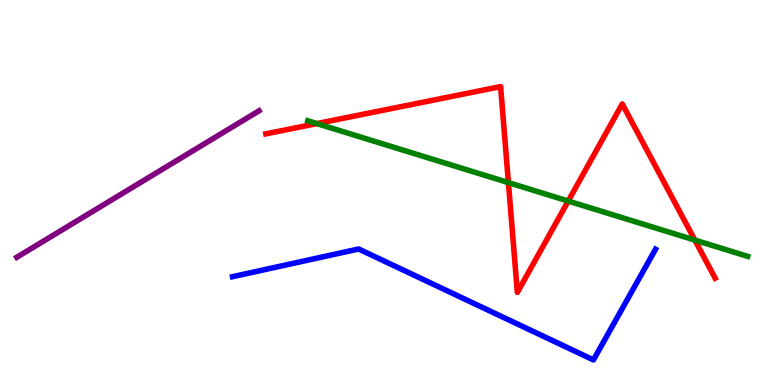[{'lines': ['blue', 'red'], 'intersections': []}, {'lines': ['green', 'red'], 'intersections': [{'x': 4.09, 'y': 6.79}, {'x': 6.56, 'y': 5.26}, {'x': 7.33, 'y': 4.78}, {'x': 8.97, 'y': 3.76}]}, {'lines': ['purple', 'red'], 'intersections': []}, {'lines': ['blue', 'green'], 'intersections': []}, {'lines': ['blue', 'purple'], 'intersections': []}, {'lines': ['green', 'purple'], 'intersections': []}]